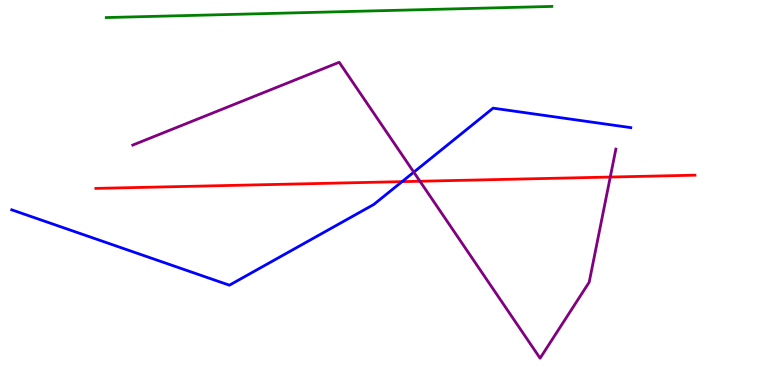[{'lines': ['blue', 'red'], 'intersections': [{'x': 5.19, 'y': 5.28}]}, {'lines': ['green', 'red'], 'intersections': []}, {'lines': ['purple', 'red'], 'intersections': [{'x': 5.42, 'y': 5.29}, {'x': 7.87, 'y': 5.4}]}, {'lines': ['blue', 'green'], 'intersections': []}, {'lines': ['blue', 'purple'], 'intersections': [{'x': 5.34, 'y': 5.53}]}, {'lines': ['green', 'purple'], 'intersections': []}]